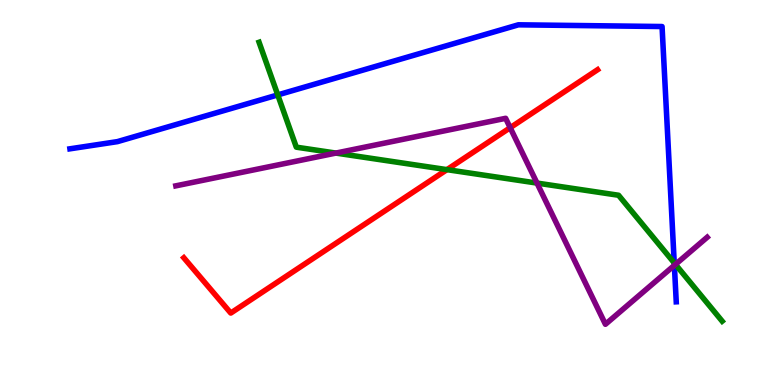[{'lines': ['blue', 'red'], 'intersections': []}, {'lines': ['green', 'red'], 'intersections': [{'x': 5.77, 'y': 5.59}]}, {'lines': ['purple', 'red'], 'intersections': [{'x': 6.58, 'y': 6.68}]}, {'lines': ['blue', 'green'], 'intersections': [{'x': 3.58, 'y': 7.53}, {'x': 8.7, 'y': 3.17}]}, {'lines': ['blue', 'purple'], 'intersections': [{'x': 8.7, 'y': 3.11}]}, {'lines': ['green', 'purple'], 'intersections': [{'x': 4.33, 'y': 6.02}, {'x': 6.93, 'y': 5.24}, {'x': 8.72, 'y': 3.13}]}]